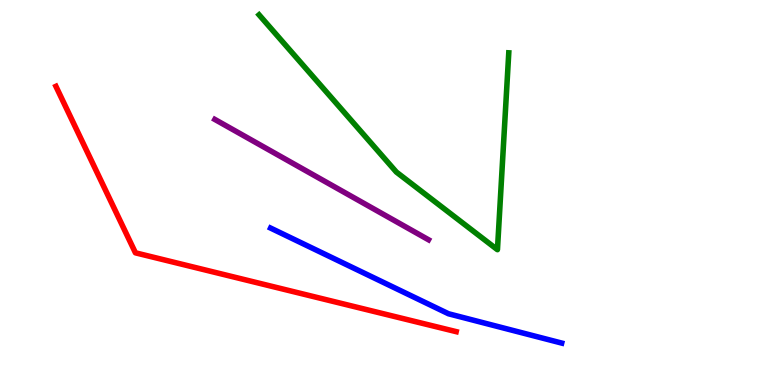[{'lines': ['blue', 'red'], 'intersections': []}, {'lines': ['green', 'red'], 'intersections': []}, {'lines': ['purple', 'red'], 'intersections': []}, {'lines': ['blue', 'green'], 'intersections': []}, {'lines': ['blue', 'purple'], 'intersections': []}, {'lines': ['green', 'purple'], 'intersections': []}]